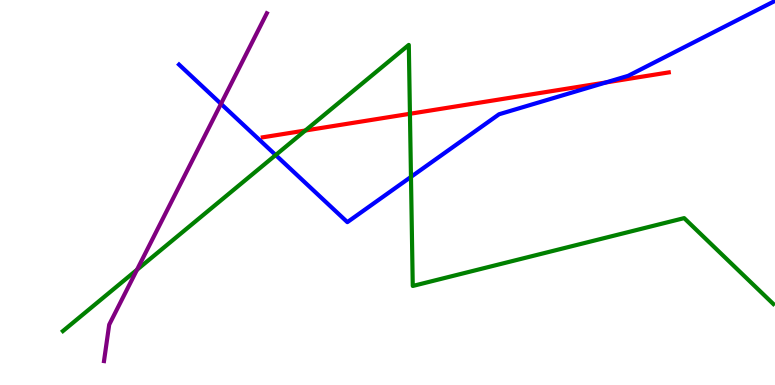[{'lines': ['blue', 'red'], 'intersections': [{'x': 7.82, 'y': 7.86}]}, {'lines': ['green', 'red'], 'intersections': [{'x': 3.94, 'y': 6.61}, {'x': 5.29, 'y': 7.04}]}, {'lines': ['purple', 'red'], 'intersections': []}, {'lines': ['blue', 'green'], 'intersections': [{'x': 3.56, 'y': 5.97}, {'x': 5.3, 'y': 5.41}]}, {'lines': ['blue', 'purple'], 'intersections': [{'x': 2.85, 'y': 7.3}]}, {'lines': ['green', 'purple'], 'intersections': [{'x': 1.77, 'y': 2.99}]}]